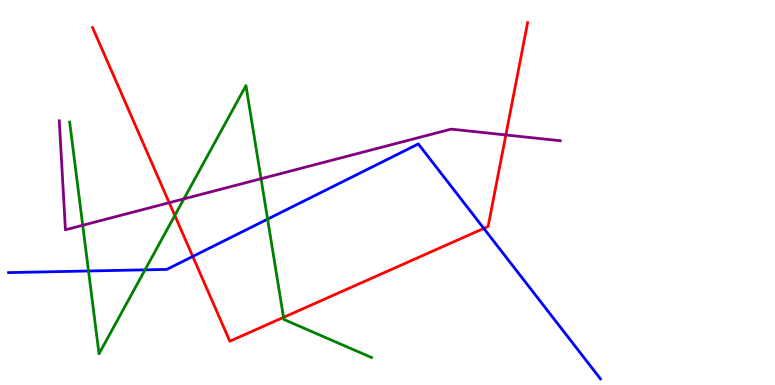[{'lines': ['blue', 'red'], 'intersections': [{'x': 2.49, 'y': 3.34}, {'x': 6.24, 'y': 4.07}]}, {'lines': ['green', 'red'], 'intersections': [{'x': 2.26, 'y': 4.4}, {'x': 3.66, 'y': 1.76}]}, {'lines': ['purple', 'red'], 'intersections': [{'x': 2.18, 'y': 4.74}, {'x': 6.53, 'y': 6.49}]}, {'lines': ['blue', 'green'], 'intersections': [{'x': 1.14, 'y': 2.96}, {'x': 1.87, 'y': 2.99}, {'x': 3.45, 'y': 4.31}]}, {'lines': ['blue', 'purple'], 'intersections': []}, {'lines': ['green', 'purple'], 'intersections': [{'x': 1.07, 'y': 4.15}, {'x': 2.37, 'y': 4.83}, {'x': 3.37, 'y': 5.36}]}]